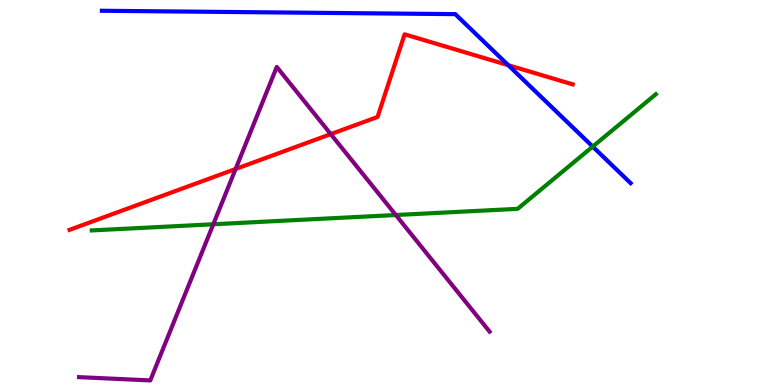[{'lines': ['blue', 'red'], 'intersections': [{'x': 6.56, 'y': 8.31}]}, {'lines': ['green', 'red'], 'intersections': []}, {'lines': ['purple', 'red'], 'intersections': [{'x': 3.04, 'y': 5.61}, {'x': 4.27, 'y': 6.52}]}, {'lines': ['blue', 'green'], 'intersections': [{'x': 7.65, 'y': 6.19}]}, {'lines': ['blue', 'purple'], 'intersections': []}, {'lines': ['green', 'purple'], 'intersections': [{'x': 2.75, 'y': 4.18}, {'x': 5.11, 'y': 4.42}]}]